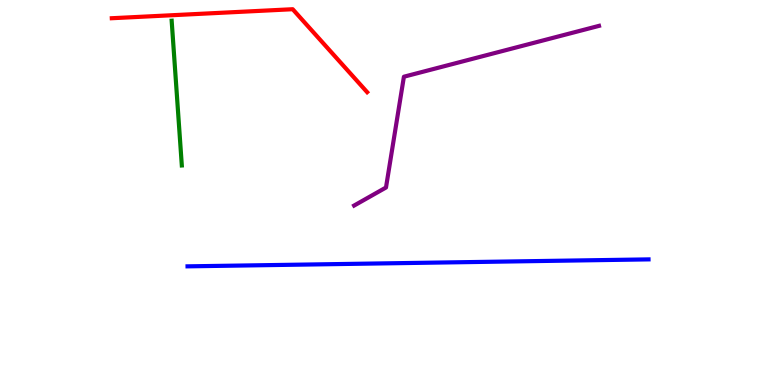[{'lines': ['blue', 'red'], 'intersections': []}, {'lines': ['green', 'red'], 'intersections': []}, {'lines': ['purple', 'red'], 'intersections': []}, {'lines': ['blue', 'green'], 'intersections': []}, {'lines': ['blue', 'purple'], 'intersections': []}, {'lines': ['green', 'purple'], 'intersections': []}]